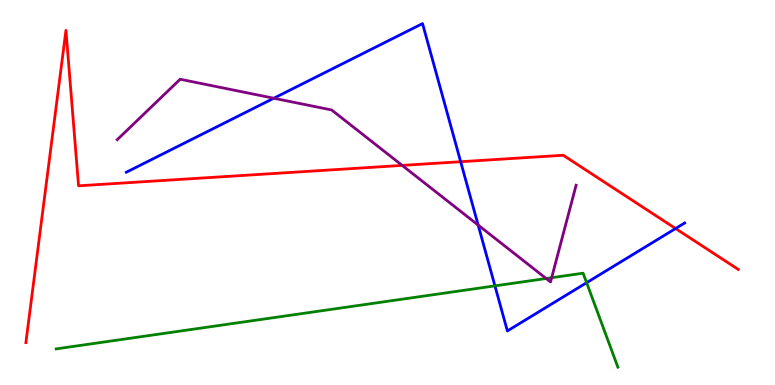[{'lines': ['blue', 'red'], 'intersections': [{'x': 5.94, 'y': 5.8}, {'x': 8.72, 'y': 4.06}]}, {'lines': ['green', 'red'], 'intersections': []}, {'lines': ['purple', 'red'], 'intersections': [{'x': 5.19, 'y': 5.7}]}, {'lines': ['blue', 'green'], 'intersections': [{'x': 6.39, 'y': 2.57}, {'x': 7.57, 'y': 2.66}]}, {'lines': ['blue', 'purple'], 'intersections': [{'x': 3.53, 'y': 7.45}, {'x': 6.17, 'y': 4.15}]}, {'lines': ['green', 'purple'], 'intersections': [{'x': 7.05, 'y': 2.77}, {'x': 7.12, 'y': 2.79}]}]